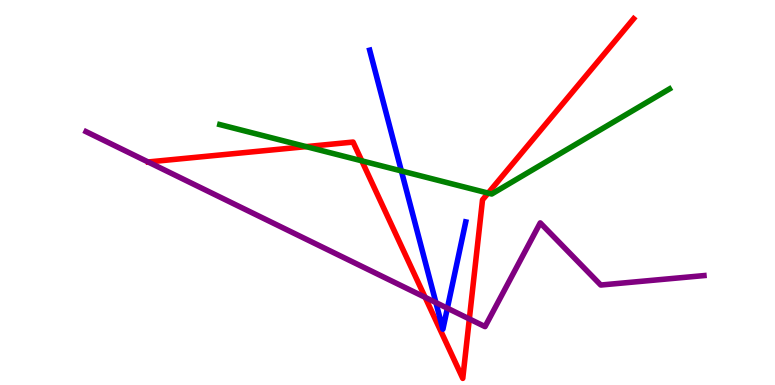[{'lines': ['blue', 'red'], 'intersections': []}, {'lines': ['green', 'red'], 'intersections': [{'x': 3.95, 'y': 6.19}, {'x': 4.67, 'y': 5.82}, {'x': 6.3, 'y': 4.98}]}, {'lines': ['purple', 'red'], 'intersections': [{'x': 5.49, 'y': 2.28}, {'x': 6.06, 'y': 1.72}]}, {'lines': ['blue', 'green'], 'intersections': [{'x': 5.18, 'y': 5.56}]}, {'lines': ['blue', 'purple'], 'intersections': [{'x': 5.62, 'y': 2.14}, {'x': 5.77, 'y': 1.99}]}, {'lines': ['green', 'purple'], 'intersections': []}]